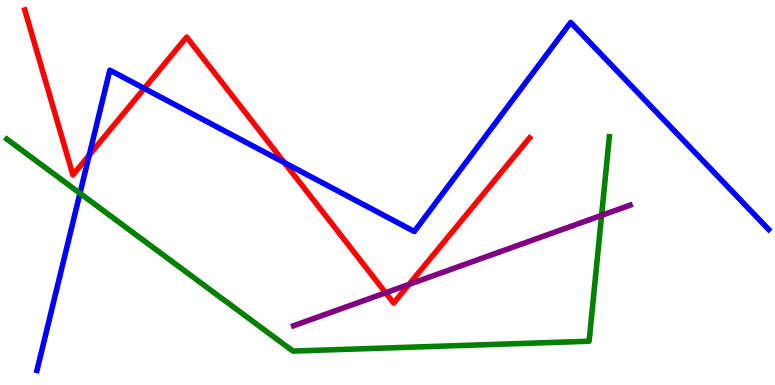[{'lines': ['blue', 'red'], 'intersections': [{'x': 1.15, 'y': 5.97}, {'x': 1.86, 'y': 7.7}, {'x': 3.67, 'y': 5.78}]}, {'lines': ['green', 'red'], 'intersections': []}, {'lines': ['purple', 'red'], 'intersections': [{'x': 4.98, 'y': 2.4}, {'x': 5.28, 'y': 2.61}]}, {'lines': ['blue', 'green'], 'intersections': [{'x': 1.03, 'y': 4.98}]}, {'lines': ['blue', 'purple'], 'intersections': []}, {'lines': ['green', 'purple'], 'intersections': [{'x': 7.76, 'y': 4.41}]}]